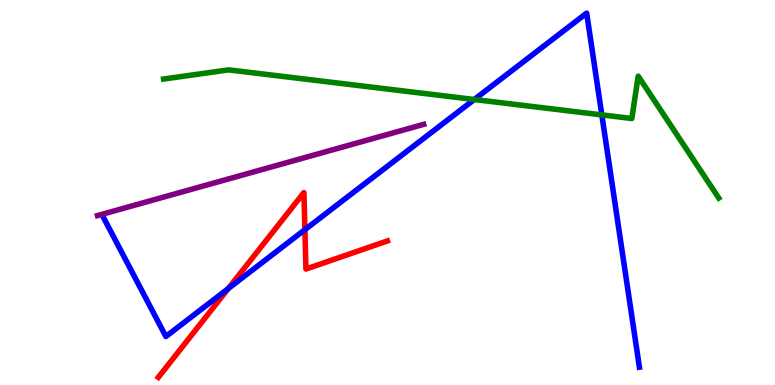[{'lines': ['blue', 'red'], 'intersections': [{'x': 2.95, 'y': 2.51}, {'x': 3.93, 'y': 4.03}]}, {'lines': ['green', 'red'], 'intersections': []}, {'lines': ['purple', 'red'], 'intersections': []}, {'lines': ['blue', 'green'], 'intersections': [{'x': 6.12, 'y': 7.42}, {'x': 7.77, 'y': 7.02}]}, {'lines': ['blue', 'purple'], 'intersections': []}, {'lines': ['green', 'purple'], 'intersections': []}]